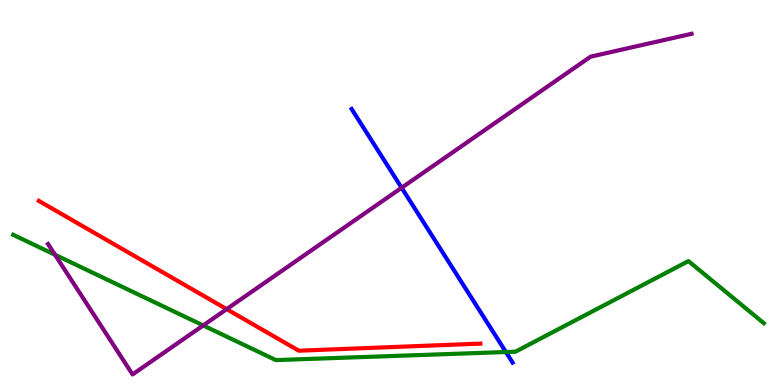[{'lines': ['blue', 'red'], 'intersections': []}, {'lines': ['green', 'red'], 'intersections': []}, {'lines': ['purple', 'red'], 'intersections': [{'x': 2.92, 'y': 1.97}]}, {'lines': ['blue', 'green'], 'intersections': [{'x': 6.53, 'y': 0.857}]}, {'lines': ['blue', 'purple'], 'intersections': [{'x': 5.18, 'y': 5.12}]}, {'lines': ['green', 'purple'], 'intersections': [{'x': 0.709, 'y': 3.38}, {'x': 2.62, 'y': 1.55}]}]